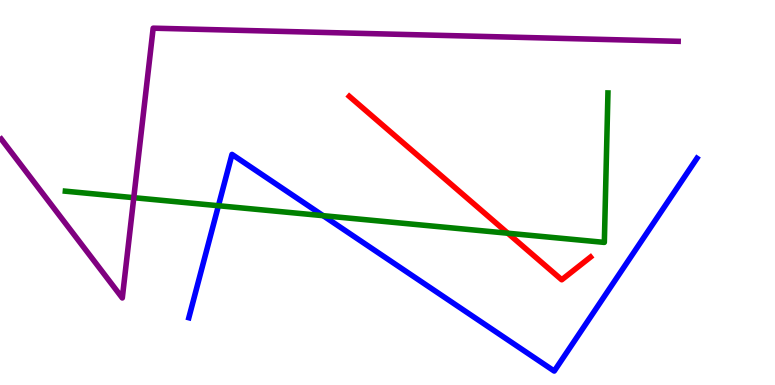[{'lines': ['blue', 'red'], 'intersections': []}, {'lines': ['green', 'red'], 'intersections': [{'x': 6.55, 'y': 3.94}]}, {'lines': ['purple', 'red'], 'intersections': []}, {'lines': ['blue', 'green'], 'intersections': [{'x': 2.82, 'y': 4.66}, {'x': 4.17, 'y': 4.4}]}, {'lines': ['blue', 'purple'], 'intersections': []}, {'lines': ['green', 'purple'], 'intersections': [{'x': 1.73, 'y': 4.87}]}]